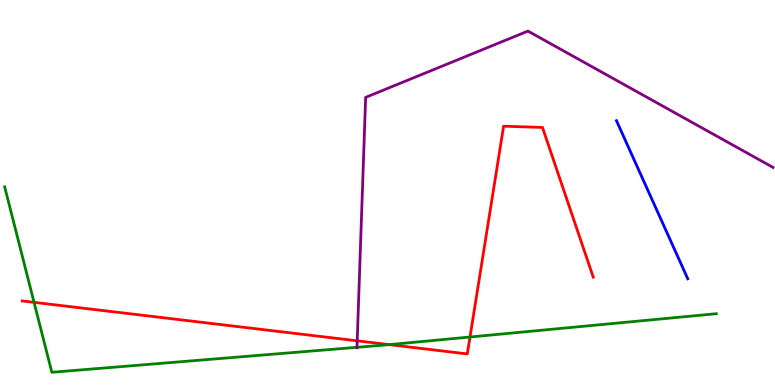[{'lines': ['blue', 'red'], 'intersections': []}, {'lines': ['green', 'red'], 'intersections': [{'x': 0.439, 'y': 2.15}, {'x': 5.02, 'y': 1.05}, {'x': 6.06, 'y': 1.25}]}, {'lines': ['purple', 'red'], 'intersections': [{'x': 4.61, 'y': 1.15}]}, {'lines': ['blue', 'green'], 'intersections': []}, {'lines': ['blue', 'purple'], 'intersections': []}, {'lines': ['green', 'purple'], 'intersections': [{'x': 4.61, 'y': 0.979}]}]